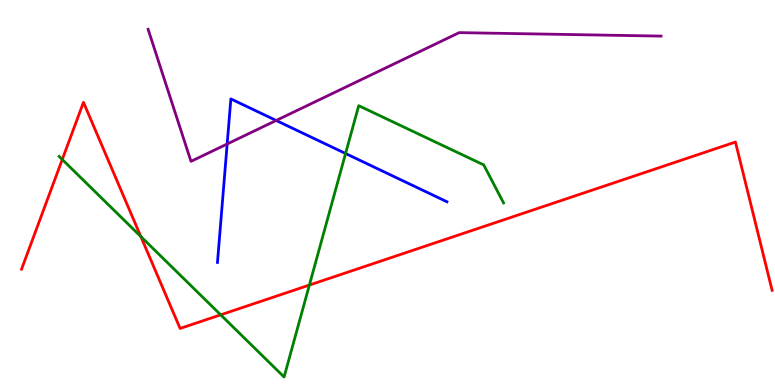[{'lines': ['blue', 'red'], 'intersections': []}, {'lines': ['green', 'red'], 'intersections': [{'x': 0.803, 'y': 5.86}, {'x': 1.82, 'y': 3.86}, {'x': 2.85, 'y': 1.82}, {'x': 3.99, 'y': 2.6}]}, {'lines': ['purple', 'red'], 'intersections': []}, {'lines': ['blue', 'green'], 'intersections': [{'x': 4.46, 'y': 6.01}]}, {'lines': ['blue', 'purple'], 'intersections': [{'x': 2.93, 'y': 6.26}, {'x': 3.56, 'y': 6.87}]}, {'lines': ['green', 'purple'], 'intersections': []}]